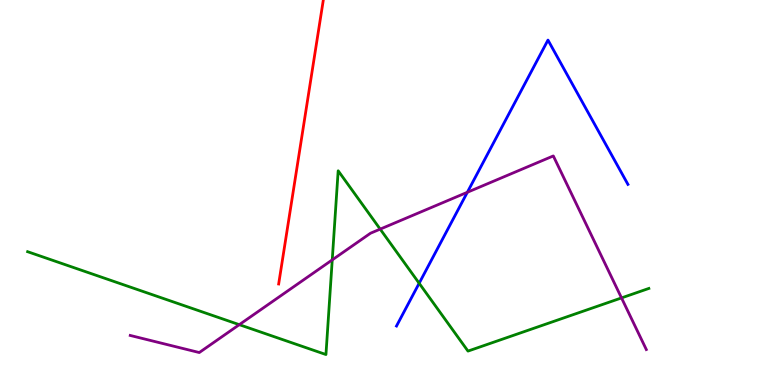[{'lines': ['blue', 'red'], 'intersections': []}, {'lines': ['green', 'red'], 'intersections': []}, {'lines': ['purple', 'red'], 'intersections': []}, {'lines': ['blue', 'green'], 'intersections': [{'x': 5.41, 'y': 2.64}]}, {'lines': ['blue', 'purple'], 'intersections': [{'x': 6.03, 'y': 5.01}]}, {'lines': ['green', 'purple'], 'intersections': [{'x': 3.09, 'y': 1.57}, {'x': 4.29, 'y': 3.25}, {'x': 4.91, 'y': 4.05}, {'x': 8.02, 'y': 2.26}]}]